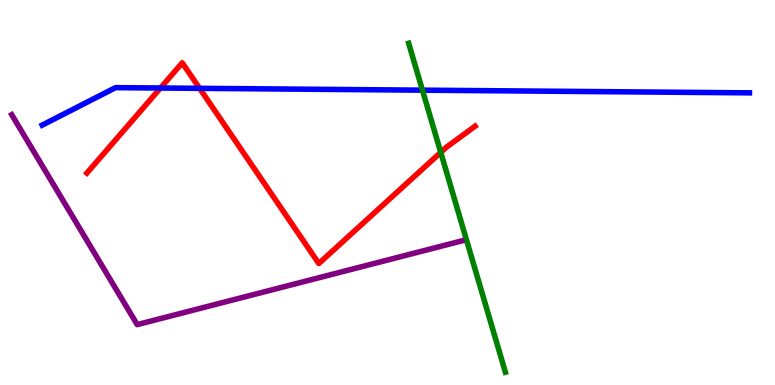[{'lines': ['blue', 'red'], 'intersections': [{'x': 2.07, 'y': 7.71}, {'x': 2.58, 'y': 7.71}]}, {'lines': ['green', 'red'], 'intersections': [{'x': 5.69, 'y': 6.04}]}, {'lines': ['purple', 'red'], 'intersections': []}, {'lines': ['blue', 'green'], 'intersections': [{'x': 5.45, 'y': 7.66}]}, {'lines': ['blue', 'purple'], 'intersections': []}, {'lines': ['green', 'purple'], 'intersections': []}]